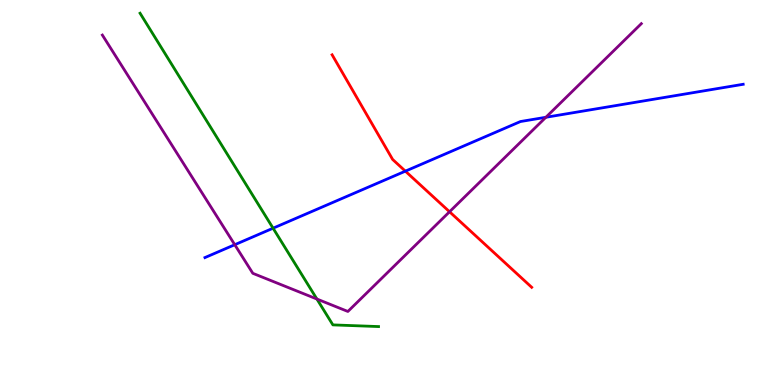[{'lines': ['blue', 'red'], 'intersections': [{'x': 5.23, 'y': 5.55}]}, {'lines': ['green', 'red'], 'intersections': []}, {'lines': ['purple', 'red'], 'intersections': [{'x': 5.8, 'y': 4.5}]}, {'lines': ['blue', 'green'], 'intersections': [{'x': 3.52, 'y': 4.07}]}, {'lines': ['blue', 'purple'], 'intersections': [{'x': 3.03, 'y': 3.64}, {'x': 7.04, 'y': 6.95}]}, {'lines': ['green', 'purple'], 'intersections': [{'x': 4.09, 'y': 2.23}]}]